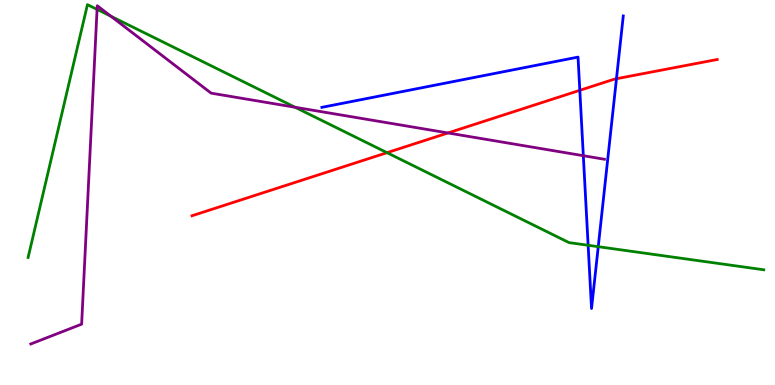[{'lines': ['blue', 'red'], 'intersections': [{'x': 7.48, 'y': 7.65}, {'x': 7.95, 'y': 7.96}]}, {'lines': ['green', 'red'], 'intersections': [{'x': 4.99, 'y': 6.03}]}, {'lines': ['purple', 'red'], 'intersections': [{'x': 5.78, 'y': 6.55}]}, {'lines': ['blue', 'green'], 'intersections': [{'x': 7.59, 'y': 3.63}, {'x': 7.72, 'y': 3.59}]}, {'lines': ['blue', 'purple'], 'intersections': [{'x': 7.53, 'y': 5.96}]}, {'lines': ['green', 'purple'], 'intersections': [{'x': 1.25, 'y': 9.76}, {'x': 1.43, 'y': 9.58}, {'x': 3.81, 'y': 7.21}]}]